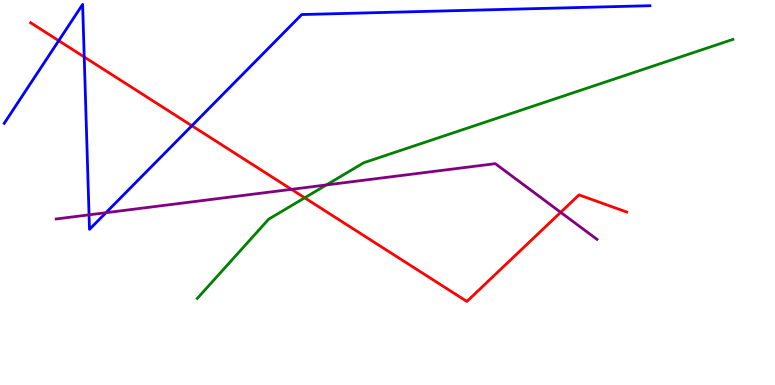[{'lines': ['blue', 'red'], 'intersections': [{'x': 0.758, 'y': 8.94}, {'x': 1.09, 'y': 8.52}, {'x': 2.48, 'y': 6.73}]}, {'lines': ['green', 'red'], 'intersections': [{'x': 3.93, 'y': 4.86}]}, {'lines': ['purple', 'red'], 'intersections': [{'x': 3.76, 'y': 5.08}, {'x': 7.23, 'y': 4.49}]}, {'lines': ['blue', 'green'], 'intersections': []}, {'lines': ['blue', 'purple'], 'intersections': [{'x': 1.15, 'y': 4.42}, {'x': 1.37, 'y': 4.48}]}, {'lines': ['green', 'purple'], 'intersections': [{'x': 4.21, 'y': 5.2}]}]